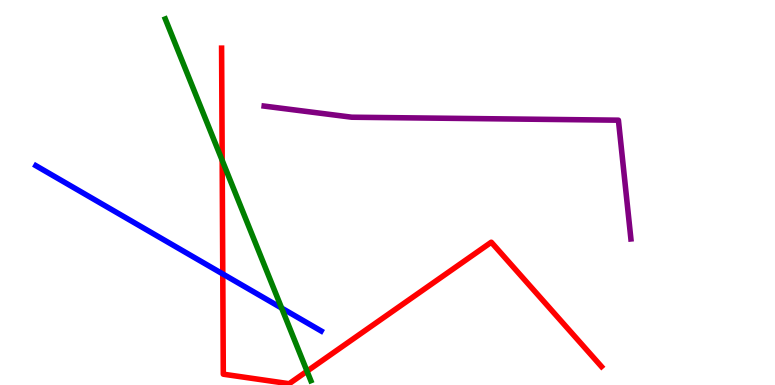[{'lines': ['blue', 'red'], 'intersections': [{'x': 2.87, 'y': 2.88}]}, {'lines': ['green', 'red'], 'intersections': [{'x': 2.87, 'y': 5.84}, {'x': 3.96, 'y': 0.359}]}, {'lines': ['purple', 'red'], 'intersections': []}, {'lines': ['blue', 'green'], 'intersections': [{'x': 3.63, 'y': 2.0}]}, {'lines': ['blue', 'purple'], 'intersections': []}, {'lines': ['green', 'purple'], 'intersections': []}]